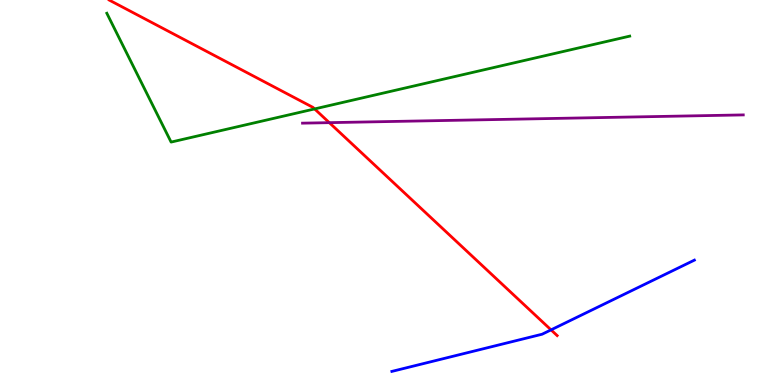[{'lines': ['blue', 'red'], 'intersections': [{'x': 7.11, 'y': 1.43}]}, {'lines': ['green', 'red'], 'intersections': [{'x': 4.06, 'y': 7.17}]}, {'lines': ['purple', 'red'], 'intersections': [{'x': 4.25, 'y': 6.81}]}, {'lines': ['blue', 'green'], 'intersections': []}, {'lines': ['blue', 'purple'], 'intersections': []}, {'lines': ['green', 'purple'], 'intersections': []}]